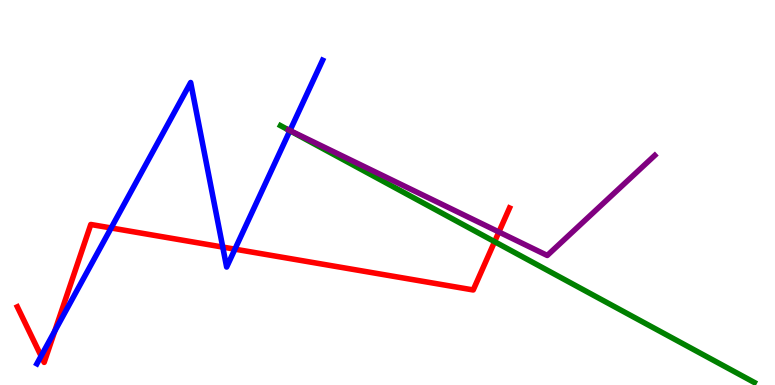[{'lines': ['blue', 'red'], 'intersections': [{'x': 0.53, 'y': 0.752}, {'x': 0.707, 'y': 1.4}, {'x': 1.43, 'y': 4.08}, {'x': 2.87, 'y': 3.58}, {'x': 3.03, 'y': 3.53}]}, {'lines': ['green', 'red'], 'intersections': [{'x': 6.38, 'y': 3.72}]}, {'lines': ['purple', 'red'], 'intersections': [{'x': 6.44, 'y': 3.97}]}, {'lines': ['blue', 'green'], 'intersections': [{'x': 3.74, 'y': 6.6}]}, {'lines': ['blue', 'purple'], 'intersections': [{'x': 3.74, 'y': 6.61}]}, {'lines': ['green', 'purple'], 'intersections': []}]